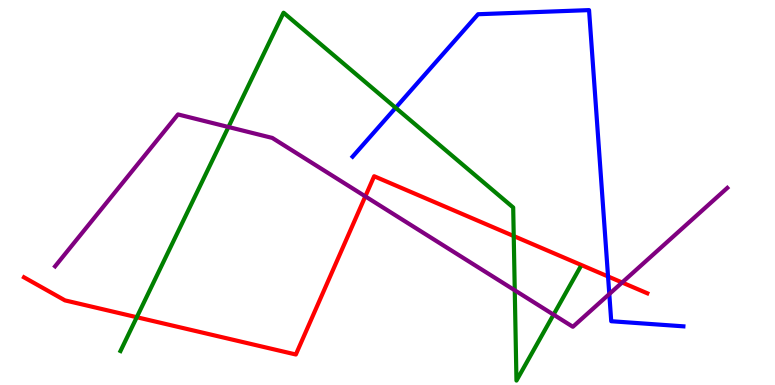[{'lines': ['blue', 'red'], 'intersections': [{'x': 7.85, 'y': 2.82}]}, {'lines': ['green', 'red'], 'intersections': [{'x': 1.76, 'y': 1.76}, {'x': 6.63, 'y': 3.87}]}, {'lines': ['purple', 'red'], 'intersections': [{'x': 4.71, 'y': 4.9}, {'x': 8.03, 'y': 2.66}]}, {'lines': ['blue', 'green'], 'intersections': [{'x': 5.11, 'y': 7.2}]}, {'lines': ['blue', 'purple'], 'intersections': [{'x': 7.86, 'y': 2.36}]}, {'lines': ['green', 'purple'], 'intersections': [{'x': 2.95, 'y': 6.7}, {'x': 6.64, 'y': 2.46}, {'x': 7.14, 'y': 1.83}]}]